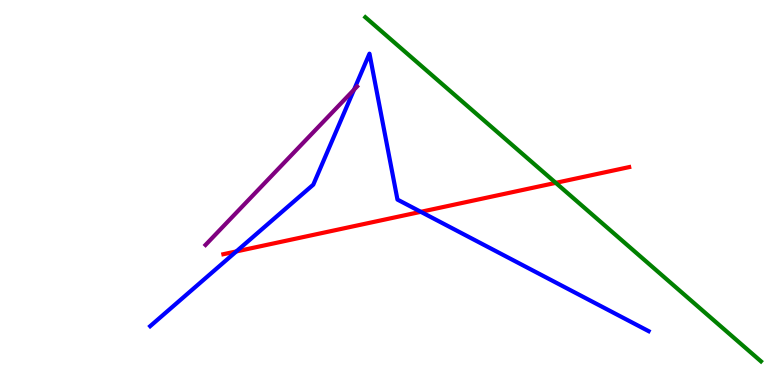[{'lines': ['blue', 'red'], 'intersections': [{'x': 3.05, 'y': 3.47}, {'x': 5.43, 'y': 4.5}]}, {'lines': ['green', 'red'], 'intersections': [{'x': 7.17, 'y': 5.25}]}, {'lines': ['purple', 'red'], 'intersections': []}, {'lines': ['blue', 'green'], 'intersections': []}, {'lines': ['blue', 'purple'], 'intersections': [{'x': 4.57, 'y': 7.67}]}, {'lines': ['green', 'purple'], 'intersections': []}]